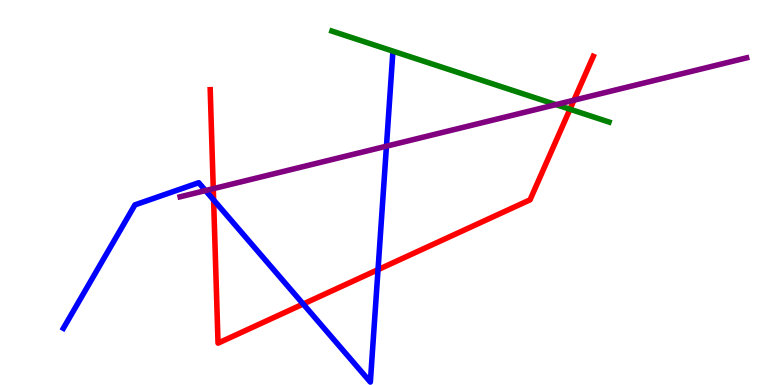[{'lines': ['blue', 'red'], 'intersections': [{'x': 2.76, 'y': 4.81}, {'x': 3.91, 'y': 2.1}, {'x': 4.88, 'y': 3.0}]}, {'lines': ['green', 'red'], 'intersections': [{'x': 7.35, 'y': 7.16}]}, {'lines': ['purple', 'red'], 'intersections': [{'x': 2.75, 'y': 5.1}, {'x': 7.41, 'y': 7.4}]}, {'lines': ['blue', 'green'], 'intersections': []}, {'lines': ['blue', 'purple'], 'intersections': [{'x': 2.65, 'y': 5.05}, {'x': 4.99, 'y': 6.2}]}, {'lines': ['green', 'purple'], 'intersections': [{'x': 7.17, 'y': 7.28}]}]